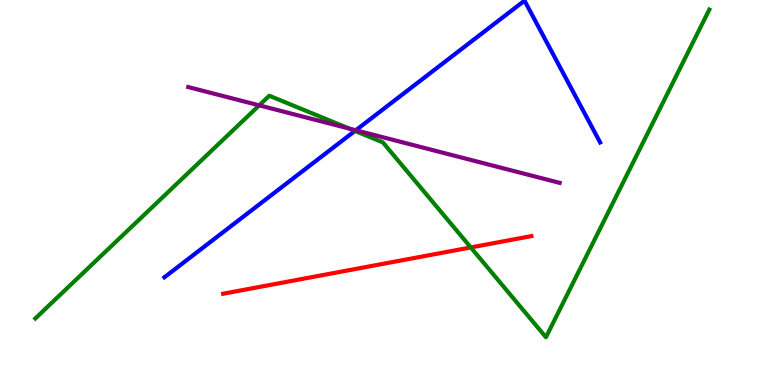[{'lines': ['blue', 'red'], 'intersections': []}, {'lines': ['green', 'red'], 'intersections': [{'x': 6.07, 'y': 3.57}]}, {'lines': ['purple', 'red'], 'intersections': []}, {'lines': ['blue', 'green'], 'intersections': [{'x': 4.58, 'y': 6.6}]}, {'lines': ['blue', 'purple'], 'intersections': [{'x': 4.59, 'y': 6.62}]}, {'lines': ['green', 'purple'], 'intersections': [{'x': 3.34, 'y': 7.26}, {'x': 4.51, 'y': 6.66}]}]